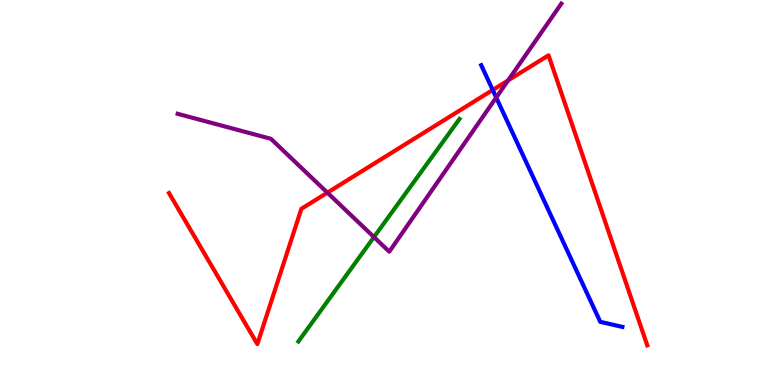[{'lines': ['blue', 'red'], 'intersections': [{'x': 6.36, 'y': 7.66}]}, {'lines': ['green', 'red'], 'intersections': []}, {'lines': ['purple', 'red'], 'intersections': [{'x': 4.22, 'y': 5.0}, {'x': 6.56, 'y': 7.91}]}, {'lines': ['blue', 'green'], 'intersections': []}, {'lines': ['blue', 'purple'], 'intersections': [{'x': 6.4, 'y': 7.47}]}, {'lines': ['green', 'purple'], 'intersections': [{'x': 4.83, 'y': 3.84}]}]